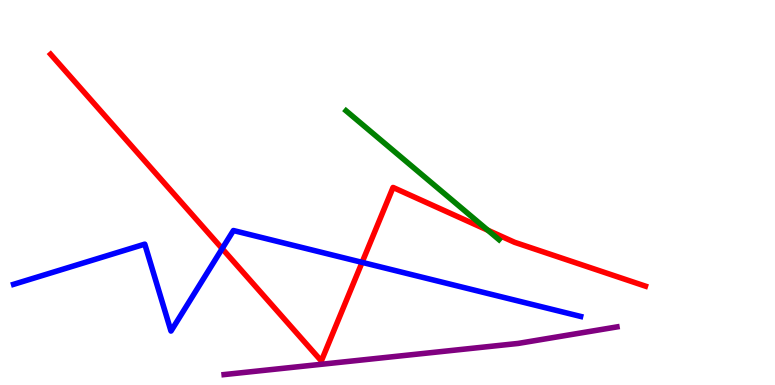[{'lines': ['blue', 'red'], 'intersections': [{'x': 2.87, 'y': 3.54}, {'x': 4.67, 'y': 3.19}]}, {'lines': ['green', 'red'], 'intersections': [{'x': 6.29, 'y': 4.02}]}, {'lines': ['purple', 'red'], 'intersections': []}, {'lines': ['blue', 'green'], 'intersections': []}, {'lines': ['blue', 'purple'], 'intersections': []}, {'lines': ['green', 'purple'], 'intersections': []}]